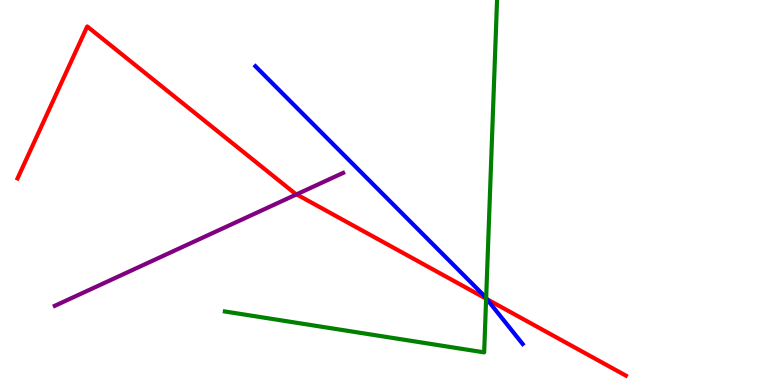[{'lines': ['blue', 'red'], 'intersections': [{'x': 6.28, 'y': 2.23}]}, {'lines': ['green', 'red'], 'intersections': [{'x': 6.27, 'y': 2.24}]}, {'lines': ['purple', 'red'], 'intersections': [{'x': 3.83, 'y': 4.95}]}, {'lines': ['blue', 'green'], 'intersections': [{'x': 6.27, 'y': 2.25}]}, {'lines': ['blue', 'purple'], 'intersections': []}, {'lines': ['green', 'purple'], 'intersections': []}]